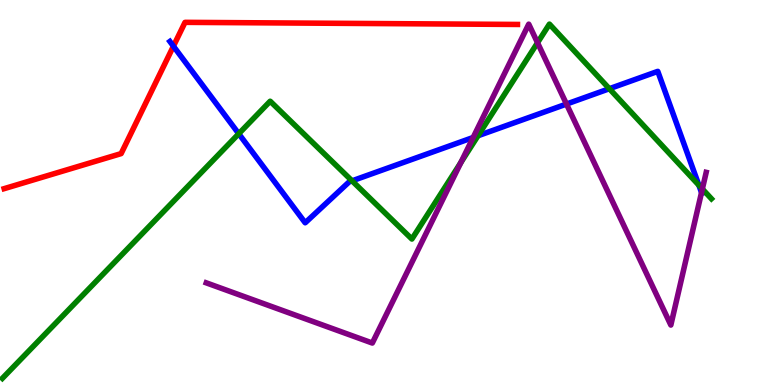[{'lines': ['blue', 'red'], 'intersections': [{'x': 2.24, 'y': 8.8}]}, {'lines': ['green', 'red'], 'intersections': []}, {'lines': ['purple', 'red'], 'intersections': []}, {'lines': ['blue', 'green'], 'intersections': [{'x': 3.08, 'y': 6.53}, {'x': 4.54, 'y': 5.3}, {'x': 6.17, 'y': 6.47}, {'x': 7.86, 'y': 7.7}, {'x': 9.02, 'y': 5.19}]}, {'lines': ['blue', 'purple'], 'intersections': [{'x': 6.11, 'y': 6.43}, {'x': 7.31, 'y': 7.3}, {'x': 9.05, 'y': 5.0}]}, {'lines': ['green', 'purple'], 'intersections': [{'x': 5.95, 'y': 5.78}, {'x': 6.94, 'y': 8.89}, {'x': 9.06, 'y': 5.09}]}]